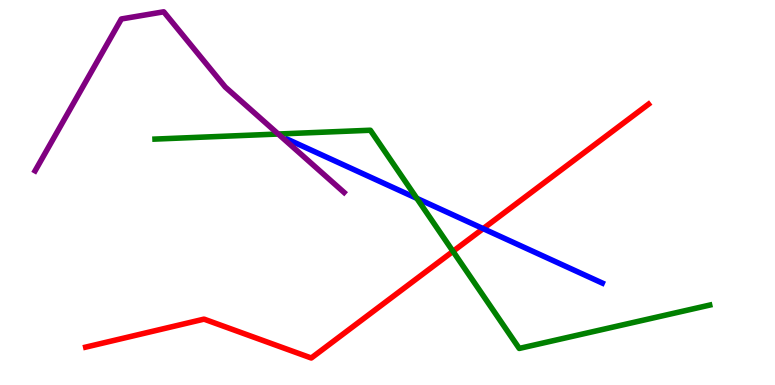[{'lines': ['blue', 'red'], 'intersections': [{'x': 6.23, 'y': 4.06}]}, {'lines': ['green', 'red'], 'intersections': [{'x': 5.85, 'y': 3.47}]}, {'lines': ['purple', 'red'], 'intersections': []}, {'lines': ['blue', 'green'], 'intersections': [{'x': 5.38, 'y': 4.85}]}, {'lines': ['blue', 'purple'], 'intersections': []}, {'lines': ['green', 'purple'], 'intersections': [{'x': 3.59, 'y': 6.52}]}]